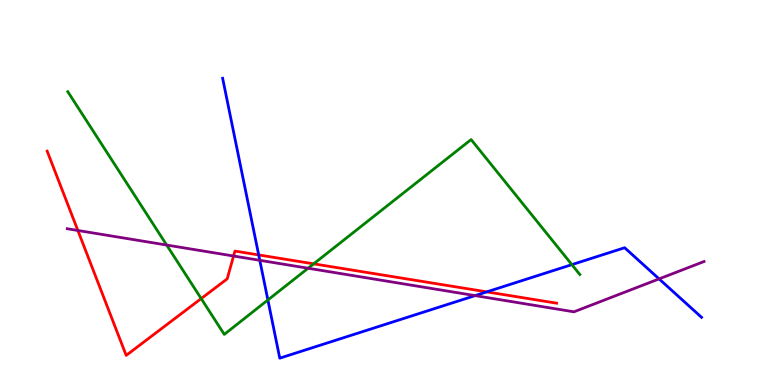[{'lines': ['blue', 'red'], 'intersections': [{'x': 3.34, 'y': 3.38}, {'x': 6.28, 'y': 2.42}]}, {'lines': ['green', 'red'], 'intersections': [{'x': 2.6, 'y': 2.24}, {'x': 4.05, 'y': 3.15}]}, {'lines': ['purple', 'red'], 'intersections': [{'x': 1.0, 'y': 4.01}, {'x': 3.01, 'y': 3.35}]}, {'lines': ['blue', 'green'], 'intersections': [{'x': 3.46, 'y': 2.21}, {'x': 7.38, 'y': 3.13}]}, {'lines': ['blue', 'purple'], 'intersections': [{'x': 3.35, 'y': 3.24}, {'x': 6.13, 'y': 2.32}, {'x': 8.5, 'y': 2.76}]}, {'lines': ['green', 'purple'], 'intersections': [{'x': 2.15, 'y': 3.64}, {'x': 3.98, 'y': 3.03}]}]